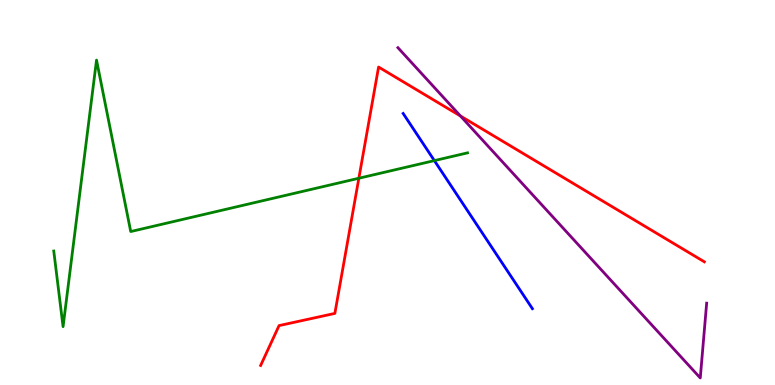[{'lines': ['blue', 'red'], 'intersections': []}, {'lines': ['green', 'red'], 'intersections': [{'x': 4.63, 'y': 5.37}]}, {'lines': ['purple', 'red'], 'intersections': [{'x': 5.94, 'y': 6.99}]}, {'lines': ['blue', 'green'], 'intersections': [{'x': 5.6, 'y': 5.83}]}, {'lines': ['blue', 'purple'], 'intersections': []}, {'lines': ['green', 'purple'], 'intersections': []}]